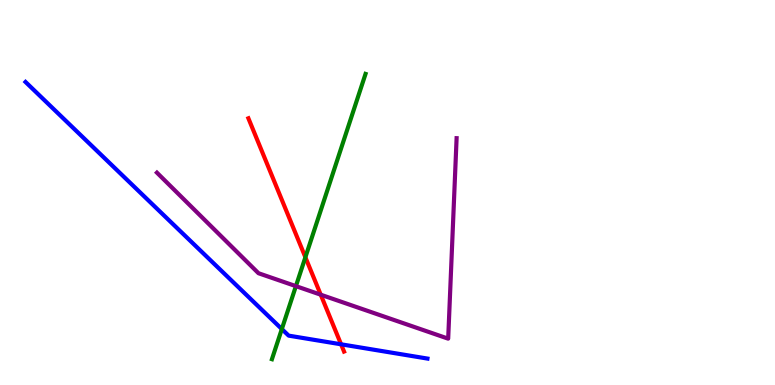[{'lines': ['blue', 'red'], 'intersections': [{'x': 4.4, 'y': 1.06}]}, {'lines': ['green', 'red'], 'intersections': [{'x': 3.94, 'y': 3.32}]}, {'lines': ['purple', 'red'], 'intersections': [{'x': 4.14, 'y': 2.35}]}, {'lines': ['blue', 'green'], 'intersections': [{'x': 3.64, 'y': 1.45}]}, {'lines': ['blue', 'purple'], 'intersections': []}, {'lines': ['green', 'purple'], 'intersections': [{'x': 3.82, 'y': 2.57}]}]